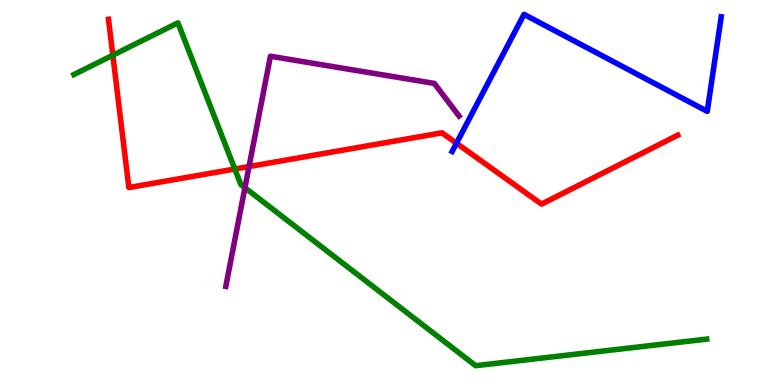[{'lines': ['blue', 'red'], 'intersections': [{'x': 5.89, 'y': 6.28}]}, {'lines': ['green', 'red'], 'intersections': [{'x': 1.46, 'y': 8.57}, {'x': 3.03, 'y': 5.61}]}, {'lines': ['purple', 'red'], 'intersections': [{'x': 3.21, 'y': 5.67}]}, {'lines': ['blue', 'green'], 'intersections': []}, {'lines': ['blue', 'purple'], 'intersections': []}, {'lines': ['green', 'purple'], 'intersections': [{'x': 3.16, 'y': 5.12}]}]